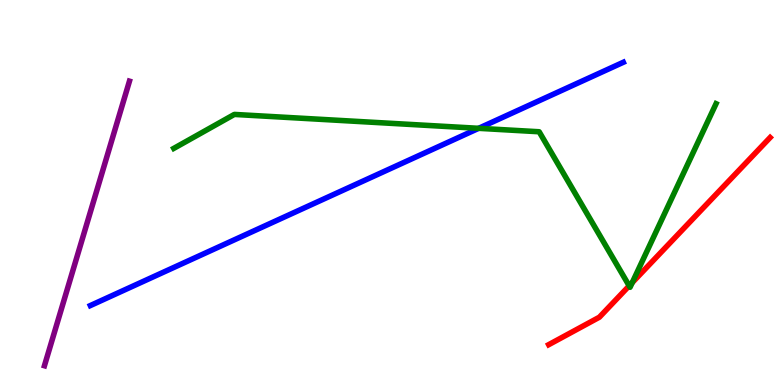[{'lines': ['blue', 'red'], 'intersections': []}, {'lines': ['green', 'red'], 'intersections': [{'x': 8.12, 'y': 2.58}, {'x': 8.16, 'y': 2.66}]}, {'lines': ['purple', 'red'], 'intersections': []}, {'lines': ['blue', 'green'], 'intersections': [{'x': 6.18, 'y': 6.67}]}, {'lines': ['blue', 'purple'], 'intersections': []}, {'lines': ['green', 'purple'], 'intersections': []}]